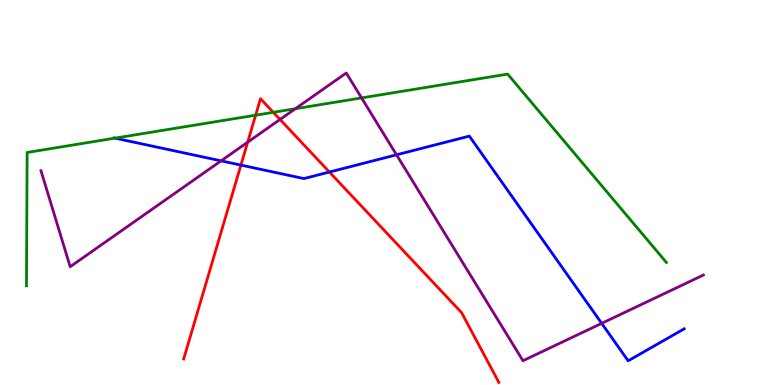[{'lines': ['blue', 'red'], 'intersections': [{'x': 3.11, 'y': 5.71}, {'x': 4.25, 'y': 5.53}]}, {'lines': ['green', 'red'], 'intersections': [{'x': 3.3, 'y': 7.01}, {'x': 3.53, 'y': 7.08}]}, {'lines': ['purple', 'red'], 'intersections': [{'x': 3.2, 'y': 6.31}, {'x': 3.61, 'y': 6.9}]}, {'lines': ['blue', 'green'], 'intersections': [{'x': 1.48, 'y': 6.41}]}, {'lines': ['blue', 'purple'], 'intersections': [{'x': 2.85, 'y': 5.82}, {'x': 5.12, 'y': 5.98}, {'x': 7.76, 'y': 1.6}]}, {'lines': ['green', 'purple'], 'intersections': [{'x': 3.81, 'y': 7.18}, {'x': 4.67, 'y': 7.46}]}]